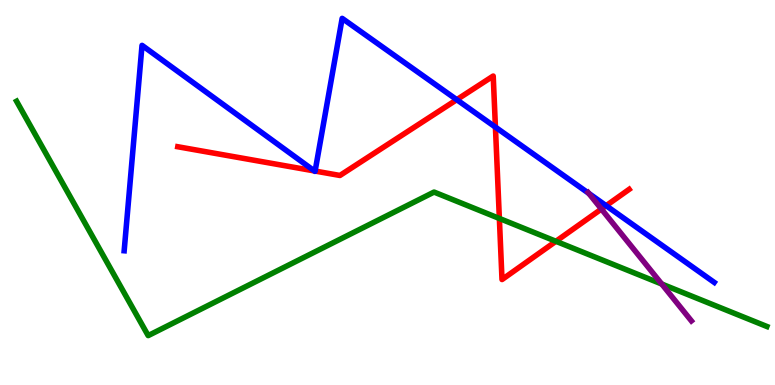[{'lines': ['blue', 'red'], 'intersections': [{'x': 4.06, 'y': 5.56}, {'x': 4.07, 'y': 5.56}, {'x': 5.89, 'y': 7.41}, {'x': 6.39, 'y': 6.7}, {'x': 7.82, 'y': 4.66}]}, {'lines': ['green', 'red'], 'intersections': [{'x': 6.44, 'y': 4.33}, {'x': 7.17, 'y': 3.73}]}, {'lines': ['purple', 'red'], 'intersections': [{'x': 7.76, 'y': 4.57}]}, {'lines': ['blue', 'green'], 'intersections': []}, {'lines': ['blue', 'purple'], 'intersections': [{'x': 7.6, 'y': 4.98}]}, {'lines': ['green', 'purple'], 'intersections': [{'x': 8.54, 'y': 2.62}]}]